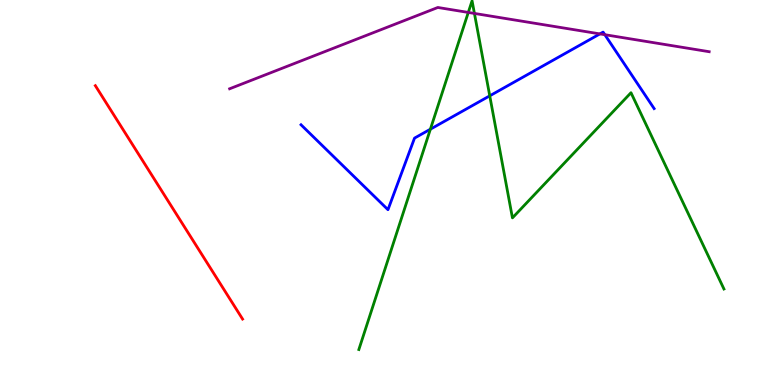[{'lines': ['blue', 'red'], 'intersections': []}, {'lines': ['green', 'red'], 'intersections': []}, {'lines': ['purple', 'red'], 'intersections': []}, {'lines': ['blue', 'green'], 'intersections': [{'x': 5.55, 'y': 6.64}, {'x': 6.32, 'y': 7.51}]}, {'lines': ['blue', 'purple'], 'intersections': [{'x': 7.74, 'y': 9.12}, {'x': 7.8, 'y': 9.1}]}, {'lines': ['green', 'purple'], 'intersections': [{'x': 6.04, 'y': 9.68}, {'x': 6.12, 'y': 9.65}]}]